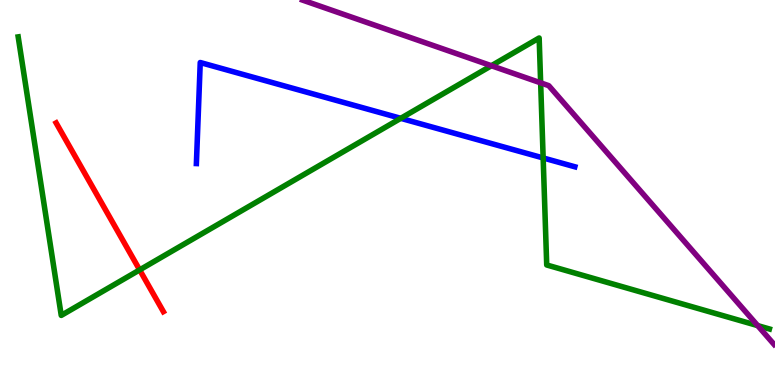[{'lines': ['blue', 'red'], 'intersections': []}, {'lines': ['green', 'red'], 'intersections': [{'x': 1.8, 'y': 2.99}]}, {'lines': ['purple', 'red'], 'intersections': []}, {'lines': ['blue', 'green'], 'intersections': [{'x': 5.17, 'y': 6.93}, {'x': 7.01, 'y': 5.9}]}, {'lines': ['blue', 'purple'], 'intersections': []}, {'lines': ['green', 'purple'], 'intersections': [{'x': 6.34, 'y': 8.29}, {'x': 6.98, 'y': 7.85}, {'x': 9.78, 'y': 1.54}]}]